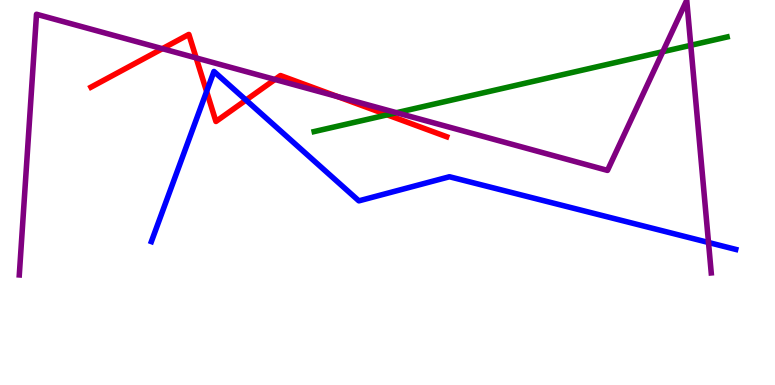[{'lines': ['blue', 'red'], 'intersections': [{'x': 2.67, 'y': 7.62}, {'x': 3.17, 'y': 7.4}]}, {'lines': ['green', 'red'], 'intersections': [{'x': 5.0, 'y': 7.02}]}, {'lines': ['purple', 'red'], 'intersections': [{'x': 2.1, 'y': 8.74}, {'x': 2.53, 'y': 8.5}, {'x': 3.55, 'y': 7.94}, {'x': 4.36, 'y': 7.49}]}, {'lines': ['blue', 'green'], 'intersections': []}, {'lines': ['blue', 'purple'], 'intersections': [{'x': 9.14, 'y': 3.7}]}, {'lines': ['green', 'purple'], 'intersections': [{'x': 5.12, 'y': 7.07}, {'x': 8.55, 'y': 8.66}, {'x': 8.91, 'y': 8.82}]}]